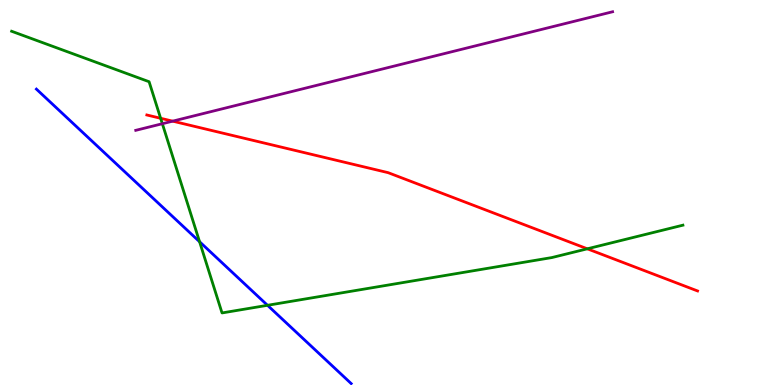[{'lines': ['blue', 'red'], 'intersections': []}, {'lines': ['green', 'red'], 'intersections': [{'x': 2.07, 'y': 6.93}, {'x': 7.58, 'y': 3.54}]}, {'lines': ['purple', 'red'], 'intersections': [{'x': 2.23, 'y': 6.85}]}, {'lines': ['blue', 'green'], 'intersections': [{'x': 2.58, 'y': 3.72}, {'x': 3.45, 'y': 2.07}]}, {'lines': ['blue', 'purple'], 'intersections': []}, {'lines': ['green', 'purple'], 'intersections': [{'x': 2.09, 'y': 6.79}]}]